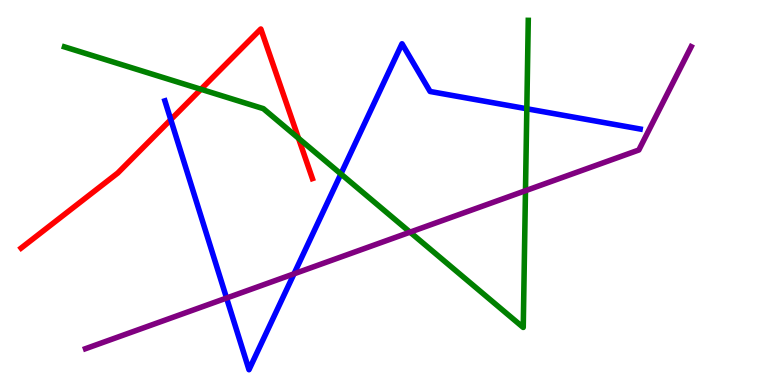[{'lines': ['blue', 'red'], 'intersections': [{'x': 2.2, 'y': 6.89}]}, {'lines': ['green', 'red'], 'intersections': [{'x': 2.59, 'y': 7.68}, {'x': 3.85, 'y': 6.41}]}, {'lines': ['purple', 'red'], 'intersections': []}, {'lines': ['blue', 'green'], 'intersections': [{'x': 4.4, 'y': 5.48}, {'x': 6.8, 'y': 7.17}]}, {'lines': ['blue', 'purple'], 'intersections': [{'x': 2.92, 'y': 2.26}, {'x': 3.79, 'y': 2.89}]}, {'lines': ['green', 'purple'], 'intersections': [{'x': 5.29, 'y': 3.97}, {'x': 6.78, 'y': 5.05}]}]